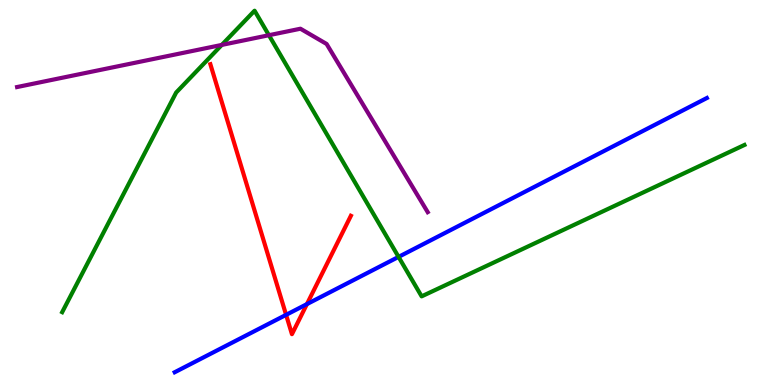[{'lines': ['blue', 'red'], 'intersections': [{'x': 3.69, 'y': 1.82}, {'x': 3.96, 'y': 2.1}]}, {'lines': ['green', 'red'], 'intersections': []}, {'lines': ['purple', 'red'], 'intersections': []}, {'lines': ['blue', 'green'], 'intersections': [{'x': 5.14, 'y': 3.33}]}, {'lines': ['blue', 'purple'], 'intersections': []}, {'lines': ['green', 'purple'], 'intersections': [{'x': 2.86, 'y': 8.83}, {'x': 3.47, 'y': 9.09}]}]